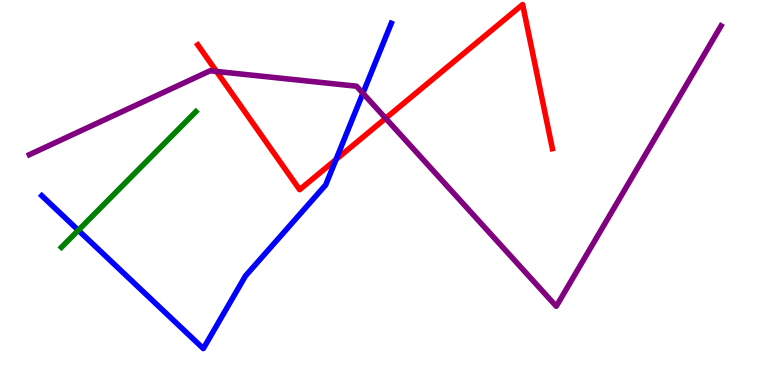[{'lines': ['blue', 'red'], 'intersections': [{'x': 4.34, 'y': 5.86}]}, {'lines': ['green', 'red'], 'intersections': []}, {'lines': ['purple', 'red'], 'intersections': [{'x': 2.79, 'y': 8.14}, {'x': 4.98, 'y': 6.93}]}, {'lines': ['blue', 'green'], 'intersections': [{'x': 1.01, 'y': 4.02}]}, {'lines': ['blue', 'purple'], 'intersections': [{'x': 4.68, 'y': 7.58}]}, {'lines': ['green', 'purple'], 'intersections': []}]